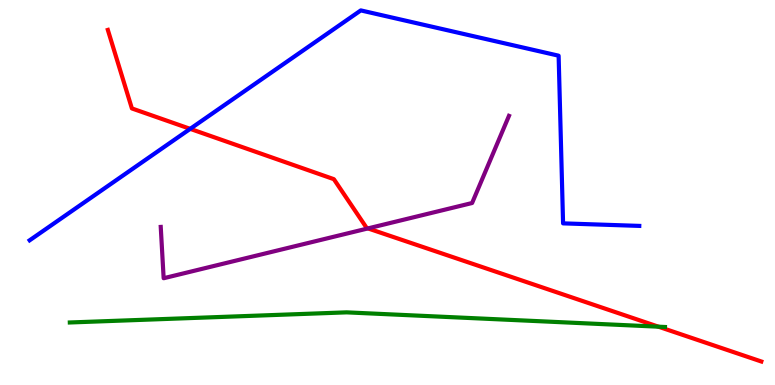[{'lines': ['blue', 'red'], 'intersections': [{'x': 2.45, 'y': 6.65}]}, {'lines': ['green', 'red'], 'intersections': [{'x': 8.5, 'y': 1.51}]}, {'lines': ['purple', 'red'], 'intersections': [{'x': 4.75, 'y': 4.07}]}, {'lines': ['blue', 'green'], 'intersections': []}, {'lines': ['blue', 'purple'], 'intersections': []}, {'lines': ['green', 'purple'], 'intersections': []}]